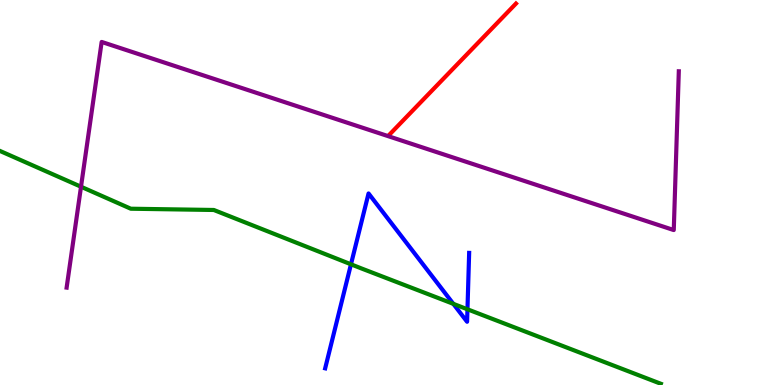[{'lines': ['blue', 'red'], 'intersections': []}, {'lines': ['green', 'red'], 'intersections': []}, {'lines': ['purple', 'red'], 'intersections': []}, {'lines': ['blue', 'green'], 'intersections': [{'x': 4.53, 'y': 3.14}, {'x': 5.85, 'y': 2.11}, {'x': 6.03, 'y': 1.97}]}, {'lines': ['blue', 'purple'], 'intersections': []}, {'lines': ['green', 'purple'], 'intersections': [{'x': 1.05, 'y': 5.15}]}]